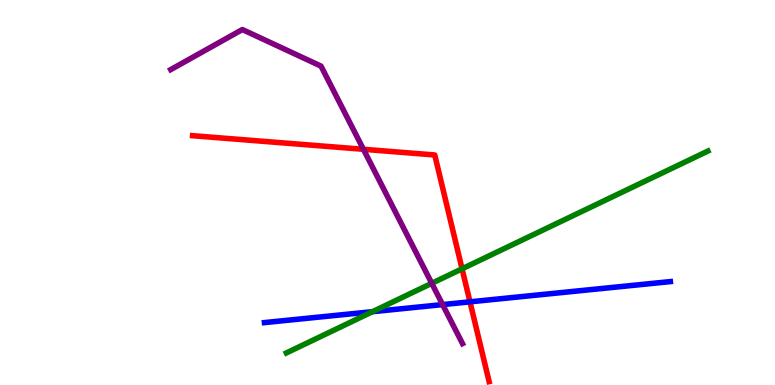[{'lines': ['blue', 'red'], 'intersections': [{'x': 6.06, 'y': 2.16}]}, {'lines': ['green', 'red'], 'intersections': [{'x': 5.96, 'y': 3.02}]}, {'lines': ['purple', 'red'], 'intersections': [{'x': 4.69, 'y': 6.12}]}, {'lines': ['blue', 'green'], 'intersections': [{'x': 4.81, 'y': 1.9}]}, {'lines': ['blue', 'purple'], 'intersections': [{'x': 5.71, 'y': 2.09}]}, {'lines': ['green', 'purple'], 'intersections': [{'x': 5.57, 'y': 2.64}]}]